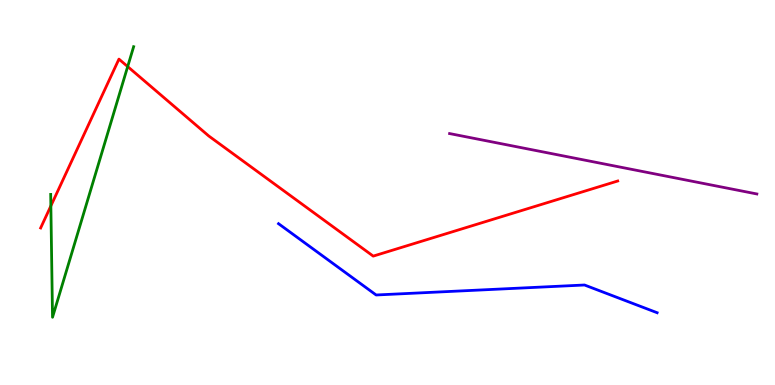[{'lines': ['blue', 'red'], 'intersections': []}, {'lines': ['green', 'red'], 'intersections': [{'x': 0.656, 'y': 4.65}, {'x': 1.65, 'y': 8.27}]}, {'lines': ['purple', 'red'], 'intersections': []}, {'lines': ['blue', 'green'], 'intersections': []}, {'lines': ['blue', 'purple'], 'intersections': []}, {'lines': ['green', 'purple'], 'intersections': []}]